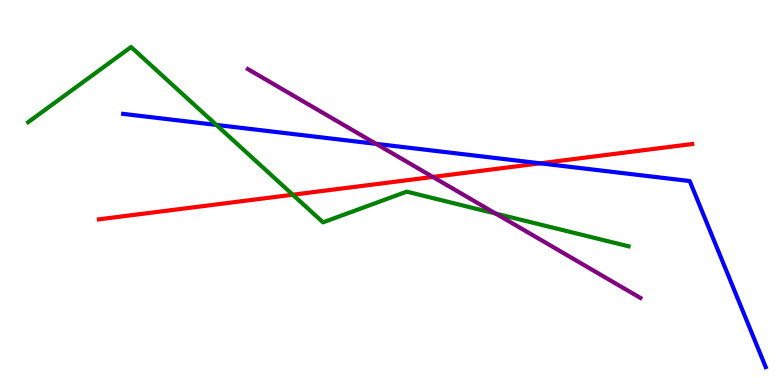[{'lines': ['blue', 'red'], 'intersections': [{'x': 6.97, 'y': 5.76}]}, {'lines': ['green', 'red'], 'intersections': [{'x': 3.78, 'y': 4.94}]}, {'lines': ['purple', 'red'], 'intersections': [{'x': 5.59, 'y': 5.4}]}, {'lines': ['blue', 'green'], 'intersections': [{'x': 2.79, 'y': 6.76}]}, {'lines': ['blue', 'purple'], 'intersections': [{'x': 4.85, 'y': 6.26}]}, {'lines': ['green', 'purple'], 'intersections': [{'x': 6.4, 'y': 4.45}]}]